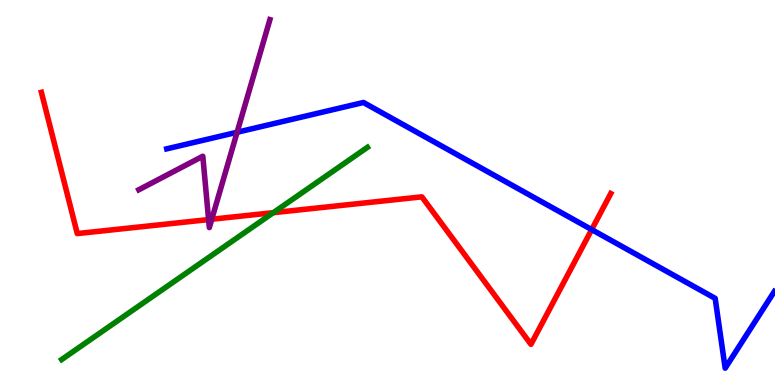[{'lines': ['blue', 'red'], 'intersections': [{'x': 7.63, 'y': 4.04}]}, {'lines': ['green', 'red'], 'intersections': [{'x': 3.53, 'y': 4.48}]}, {'lines': ['purple', 'red'], 'intersections': [{'x': 2.69, 'y': 4.3}, {'x': 2.73, 'y': 4.31}]}, {'lines': ['blue', 'green'], 'intersections': []}, {'lines': ['blue', 'purple'], 'intersections': [{'x': 3.06, 'y': 6.56}]}, {'lines': ['green', 'purple'], 'intersections': []}]